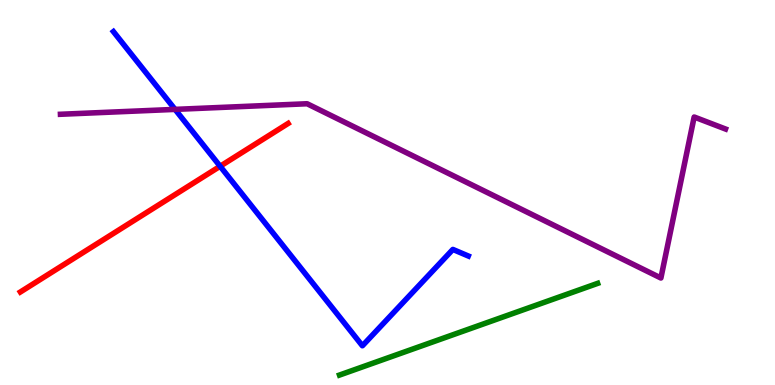[{'lines': ['blue', 'red'], 'intersections': [{'x': 2.84, 'y': 5.68}]}, {'lines': ['green', 'red'], 'intersections': []}, {'lines': ['purple', 'red'], 'intersections': []}, {'lines': ['blue', 'green'], 'intersections': []}, {'lines': ['blue', 'purple'], 'intersections': [{'x': 2.26, 'y': 7.16}]}, {'lines': ['green', 'purple'], 'intersections': []}]